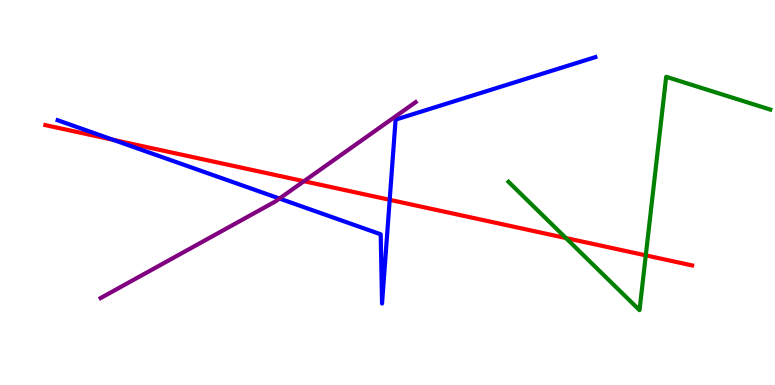[{'lines': ['blue', 'red'], 'intersections': [{'x': 1.46, 'y': 6.37}, {'x': 5.03, 'y': 4.81}]}, {'lines': ['green', 'red'], 'intersections': [{'x': 7.3, 'y': 3.82}, {'x': 8.33, 'y': 3.37}]}, {'lines': ['purple', 'red'], 'intersections': [{'x': 3.92, 'y': 5.29}]}, {'lines': ['blue', 'green'], 'intersections': []}, {'lines': ['blue', 'purple'], 'intersections': [{'x': 3.61, 'y': 4.84}]}, {'lines': ['green', 'purple'], 'intersections': []}]